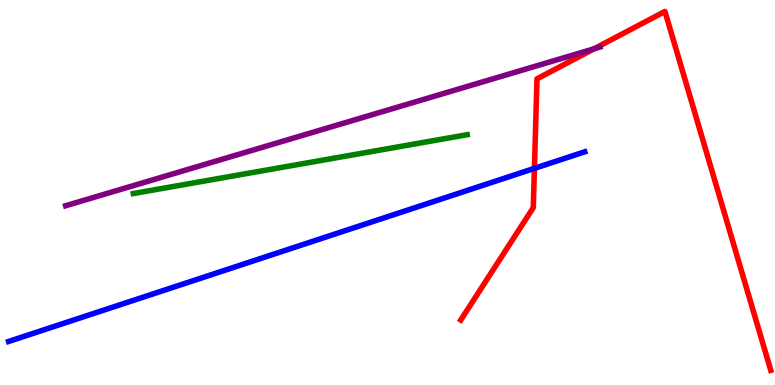[{'lines': ['blue', 'red'], 'intersections': [{'x': 6.9, 'y': 5.63}]}, {'lines': ['green', 'red'], 'intersections': []}, {'lines': ['purple', 'red'], 'intersections': [{'x': 7.66, 'y': 8.73}]}, {'lines': ['blue', 'green'], 'intersections': []}, {'lines': ['blue', 'purple'], 'intersections': []}, {'lines': ['green', 'purple'], 'intersections': []}]